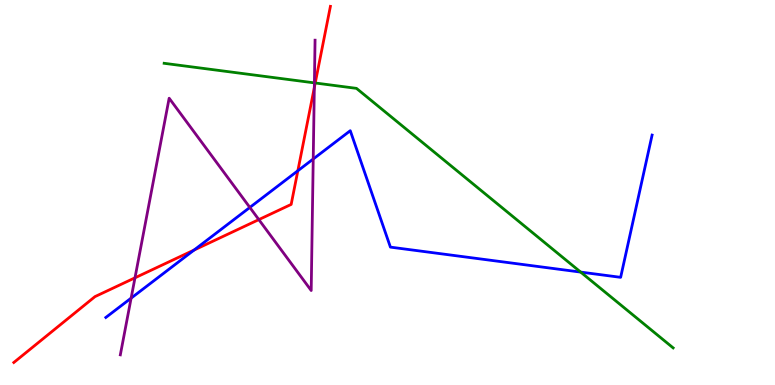[{'lines': ['blue', 'red'], 'intersections': [{'x': 2.5, 'y': 3.51}, {'x': 3.84, 'y': 5.56}]}, {'lines': ['green', 'red'], 'intersections': [{'x': 4.07, 'y': 7.84}]}, {'lines': ['purple', 'red'], 'intersections': [{'x': 1.74, 'y': 2.78}, {'x': 3.34, 'y': 4.3}, {'x': 4.06, 'y': 7.73}]}, {'lines': ['blue', 'green'], 'intersections': [{'x': 7.49, 'y': 2.93}]}, {'lines': ['blue', 'purple'], 'intersections': [{'x': 1.69, 'y': 2.26}, {'x': 3.22, 'y': 4.61}, {'x': 4.04, 'y': 5.87}]}, {'lines': ['green', 'purple'], 'intersections': [{'x': 4.06, 'y': 7.85}]}]